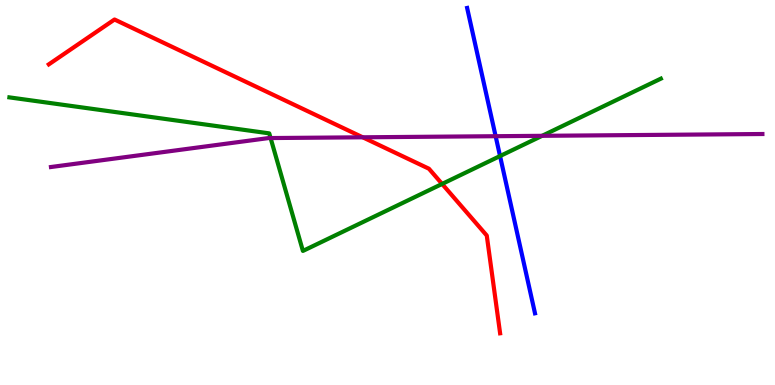[{'lines': ['blue', 'red'], 'intersections': []}, {'lines': ['green', 'red'], 'intersections': [{'x': 5.7, 'y': 5.22}]}, {'lines': ['purple', 'red'], 'intersections': [{'x': 4.68, 'y': 6.43}]}, {'lines': ['blue', 'green'], 'intersections': [{'x': 6.45, 'y': 5.95}]}, {'lines': ['blue', 'purple'], 'intersections': [{'x': 6.4, 'y': 6.46}]}, {'lines': ['green', 'purple'], 'intersections': [{'x': 3.49, 'y': 6.41}, {'x': 6.99, 'y': 6.47}]}]